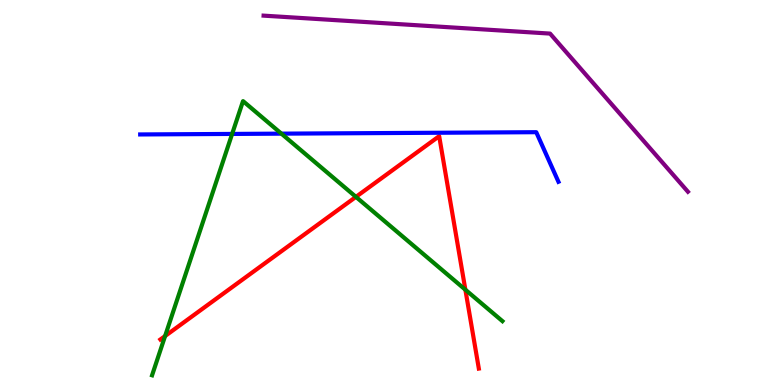[{'lines': ['blue', 'red'], 'intersections': []}, {'lines': ['green', 'red'], 'intersections': [{'x': 2.13, 'y': 1.27}, {'x': 4.59, 'y': 4.89}, {'x': 6.0, 'y': 2.48}]}, {'lines': ['purple', 'red'], 'intersections': []}, {'lines': ['blue', 'green'], 'intersections': [{'x': 3.0, 'y': 6.52}, {'x': 3.63, 'y': 6.53}]}, {'lines': ['blue', 'purple'], 'intersections': []}, {'lines': ['green', 'purple'], 'intersections': []}]